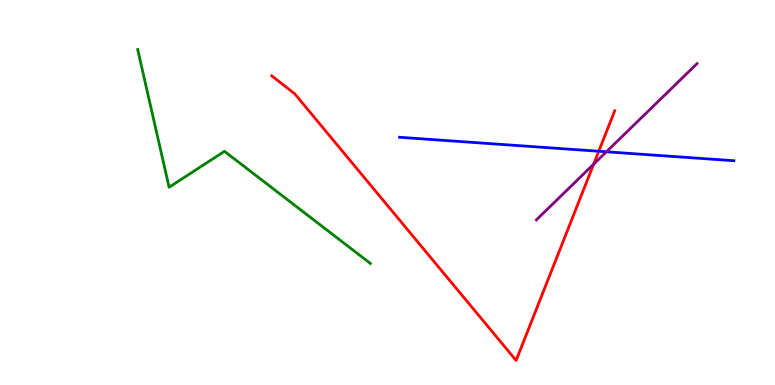[{'lines': ['blue', 'red'], 'intersections': [{'x': 7.73, 'y': 6.07}]}, {'lines': ['green', 'red'], 'intersections': []}, {'lines': ['purple', 'red'], 'intersections': [{'x': 7.66, 'y': 5.74}]}, {'lines': ['blue', 'green'], 'intersections': []}, {'lines': ['blue', 'purple'], 'intersections': [{'x': 7.82, 'y': 6.06}]}, {'lines': ['green', 'purple'], 'intersections': []}]